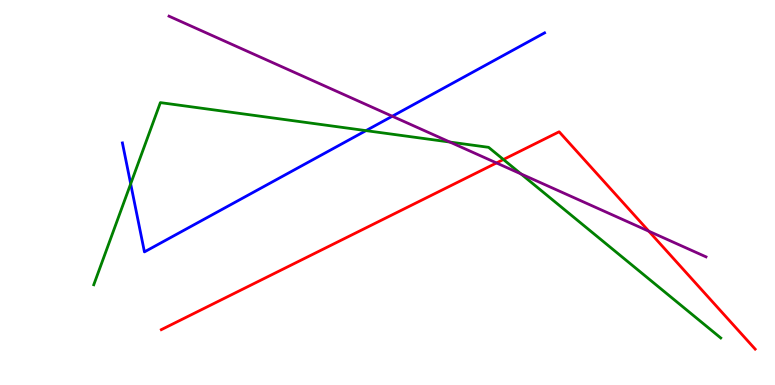[{'lines': ['blue', 'red'], 'intersections': []}, {'lines': ['green', 'red'], 'intersections': [{'x': 6.5, 'y': 5.86}]}, {'lines': ['purple', 'red'], 'intersections': [{'x': 6.41, 'y': 5.77}, {'x': 8.37, 'y': 3.99}]}, {'lines': ['blue', 'green'], 'intersections': [{'x': 1.69, 'y': 5.23}, {'x': 4.72, 'y': 6.61}]}, {'lines': ['blue', 'purple'], 'intersections': [{'x': 5.06, 'y': 6.98}]}, {'lines': ['green', 'purple'], 'intersections': [{'x': 5.81, 'y': 6.31}, {'x': 6.72, 'y': 5.48}]}]